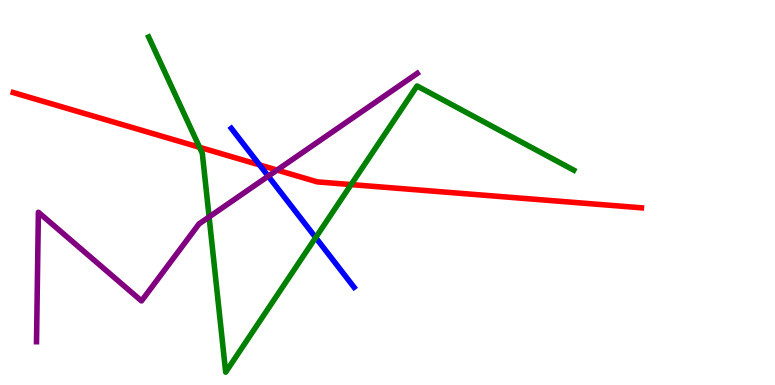[{'lines': ['blue', 'red'], 'intersections': [{'x': 3.35, 'y': 5.72}]}, {'lines': ['green', 'red'], 'intersections': [{'x': 2.57, 'y': 6.17}, {'x': 4.53, 'y': 5.21}]}, {'lines': ['purple', 'red'], 'intersections': [{'x': 3.58, 'y': 5.58}]}, {'lines': ['blue', 'green'], 'intersections': [{'x': 4.07, 'y': 3.83}]}, {'lines': ['blue', 'purple'], 'intersections': [{'x': 3.46, 'y': 5.42}]}, {'lines': ['green', 'purple'], 'intersections': [{'x': 2.7, 'y': 4.37}]}]